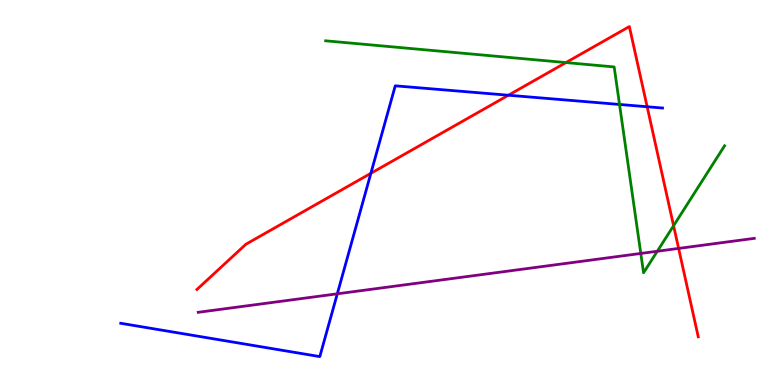[{'lines': ['blue', 'red'], 'intersections': [{'x': 4.79, 'y': 5.5}, {'x': 6.56, 'y': 7.53}, {'x': 8.35, 'y': 7.23}]}, {'lines': ['green', 'red'], 'intersections': [{'x': 7.3, 'y': 8.37}, {'x': 8.69, 'y': 4.14}]}, {'lines': ['purple', 'red'], 'intersections': [{'x': 8.76, 'y': 3.55}]}, {'lines': ['blue', 'green'], 'intersections': [{'x': 7.99, 'y': 7.29}]}, {'lines': ['blue', 'purple'], 'intersections': [{'x': 4.35, 'y': 2.37}]}, {'lines': ['green', 'purple'], 'intersections': [{'x': 8.27, 'y': 3.42}, {'x': 8.48, 'y': 3.47}]}]